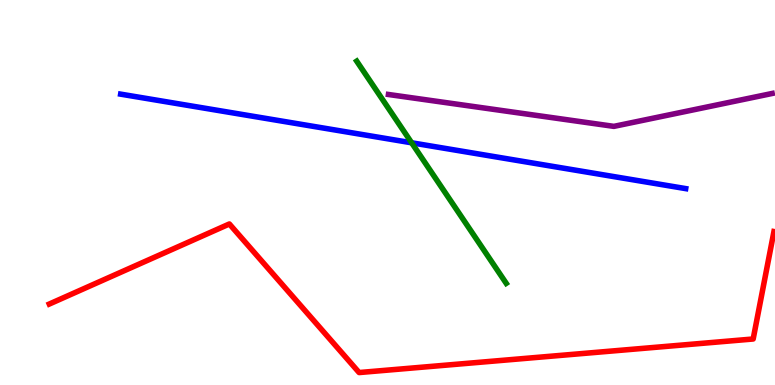[{'lines': ['blue', 'red'], 'intersections': []}, {'lines': ['green', 'red'], 'intersections': []}, {'lines': ['purple', 'red'], 'intersections': []}, {'lines': ['blue', 'green'], 'intersections': [{'x': 5.31, 'y': 6.29}]}, {'lines': ['blue', 'purple'], 'intersections': []}, {'lines': ['green', 'purple'], 'intersections': []}]